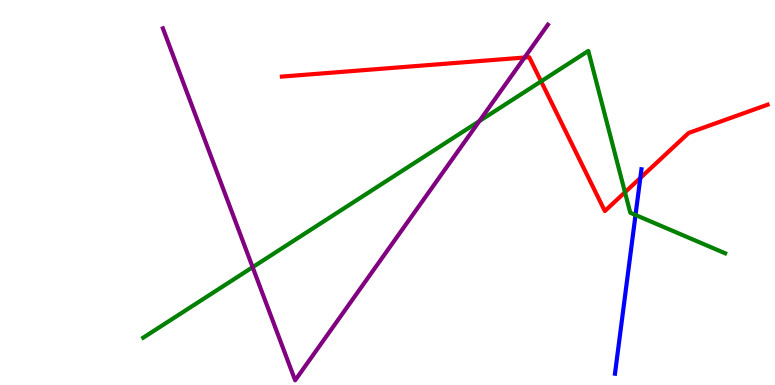[{'lines': ['blue', 'red'], 'intersections': [{'x': 8.26, 'y': 5.38}]}, {'lines': ['green', 'red'], 'intersections': [{'x': 6.98, 'y': 7.89}, {'x': 8.06, 'y': 5.01}]}, {'lines': ['purple', 'red'], 'intersections': [{'x': 6.77, 'y': 8.51}]}, {'lines': ['blue', 'green'], 'intersections': [{'x': 8.2, 'y': 4.42}]}, {'lines': ['blue', 'purple'], 'intersections': []}, {'lines': ['green', 'purple'], 'intersections': [{'x': 3.26, 'y': 3.06}, {'x': 6.19, 'y': 6.85}]}]